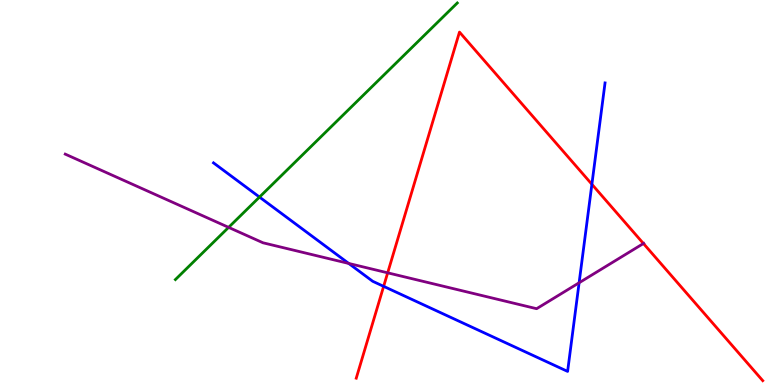[{'lines': ['blue', 'red'], 'intersections': [{'x': 4.95, 'y': 2.56}, {'x': 7.64, 'y': 5.21}]}, {'lines': ['green', 'red'], 'intersections': []}, {'lines': ['purple', 'red'], 'intersections': [{'x': 5.0, 'y': 2.91}, {'x': 8.3, 'y': 3.67}]}, {'lines': ['blue', 'green'], 'intersections': [{'x': 3.35, 'y': 4.88}]}, {'lines': ['blue', 'purple'], 'intersections': [{'x': 4.5, 'y': 3.16}, {'x': 7.47, 'y': 2.66}]}, {'lines': ['green', 'purple'], 'intersections': [{'x': 2.95, 'y': 4.09}]}]